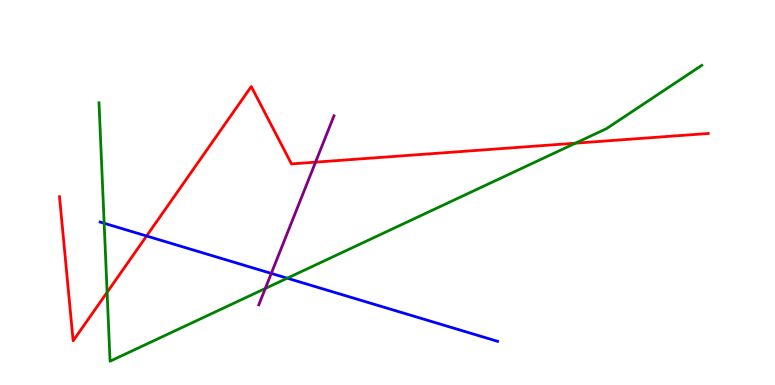[{'lines': ['blue', 'red'], 'intersections': [{'x': 1.89, 'y': 3.87}]}, {'lines': ['green', 'red'], 'intersections': [{'x': 1.38, 'y': 2.41}, {'x': 7.42, 'y': 6.28}]}, {'lines': ['purple', 'red'], 'intersections': [{'x': 4.07, 'y': 5.79}]}, {'lines': ['blue', 'green'], 'intersections': [{'x': 1.34, 'y': 4.2}, {'x': 3.71, 'y': 2.77}]}, {'lines': ['blue', 'purple'], 'intersections': [{'x': 3.5, 'y': 2.9}]}, {'lines': ['green', 'purple'], 'intersections': [{'x': 3.42, 'y': 2.51}]}]